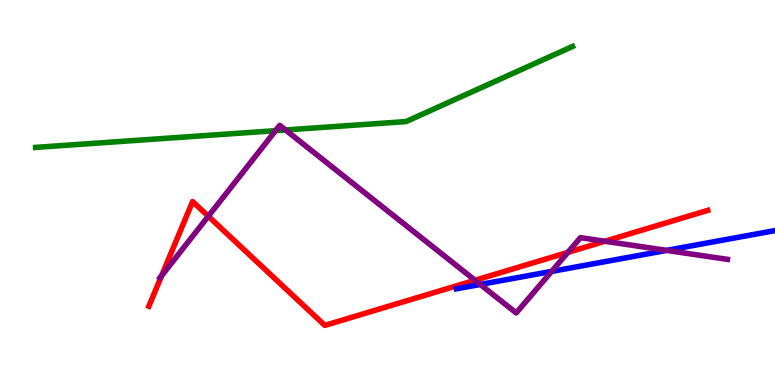[{'lines': ['blue', 'red'], 'intersections': []}, {'lines': ['green', 'red'], 'intersections': []}, {'lines': ['purple', 'red'], 'intersections': [{'x': 2.09, 'y': 2.84}, {'x': 2.69, 'y': 4.38}, {'x': 6.13, 'y': 2.72}, {'x': 7.33, 'y': 3.44}, {'x': 7.81, 'y': 3.73}]}, {'lines': ['blue', 'green'], 'intersections': []}, {'lines': ['blue', 'purple'], 'intersections': [{'x': 6.2, 'y': 2.61}, {'x': 7.12, 'y': 2.95}, {'x': 8.6, 'y': 3.5}]}, {'lines': ['green', 'purple'], 'intersections': [{'x': 3.56, 'y': 6.61}, {'x': 3.68, 'y': 6.62}]}]